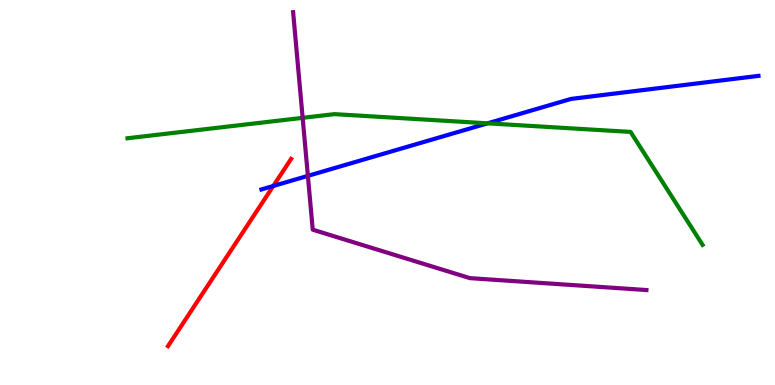[{'lines': ['blue', 'red'], 'intersections': [{'x': 3.53, 'y': 5.17}]}, {'lines': ['green', 'red'], 'intersections': []}, {'lines': ['purple', 'red'], 'intersections': []}, {'lines': ['blue', 'green'], 'intersections': [{'x': 6.29, 'y': 6.8}]}, {'lines': ['blue', 'purple'], 'intersections': [{'x': 3.97, 'y': 5.43}]}, {'lines': ['green', 'purple'], 'intersections': [{'x': 3.91, 'y': 6.94}]}]